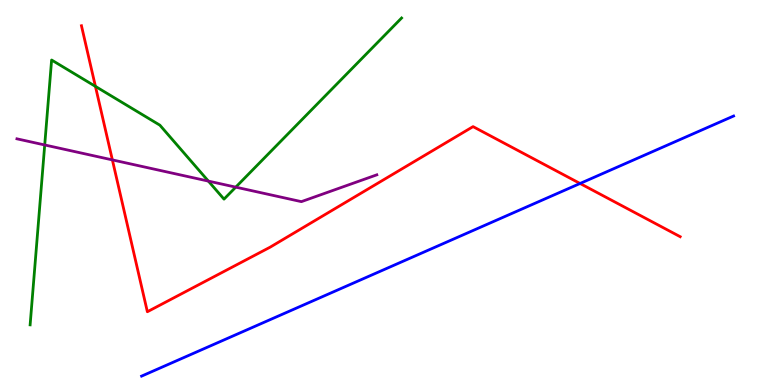[{'lines': ['blue', 'red'], 'intersections': [{'x': 7.48, 'y': 5.23}]}, {'lines': ['green', 'red'], 'intersections': [{'x': 1.23, 'y': 7.76}]}, {'lines': ['purple', 'red'], 'intersections': [{'x': 1.45, 'y': 5.85}]}, {'lines': ['blue', 'green'], 'intersections': []}, {'lines': ['blue', 'purple'], 'intersections': []}, {'lines': ['green', 'purple'], 'intersections': [{'x': 0.577, 'y': 6.23}, {'x': 2.69, 'y': 5.3}, {'x': 3.04, 'y': 5.14}]}]